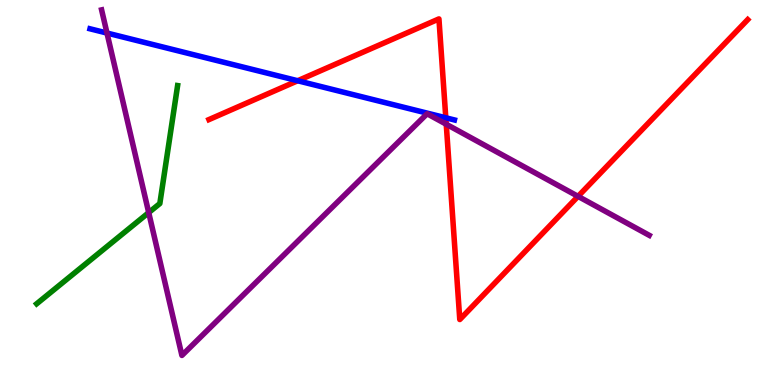[{'lines': ['blue', 'red'], 'intersections': [{'x': 3.84, 'y': 7.9}, {'x': 5.75, 'y': 6.94}]}, {'lines': ['green', 'red'], 'intersections': []}, {'lines': ['purple', 'red'], 'intersections': [{'x': 5.76, 'y': 6.77}, {'x': 7.46, 'y': 4.9}]}, {'lines': ['blue', 'green'], 'intersections': []}, {'lines': ['blue', 'purple'], 'intersections': [{'x': 1.38, 'y': 9.14}]}, {'lines': ['green', 'purple'], 'intersections': [{'x': 1.92, 'y': 4.48}]}]